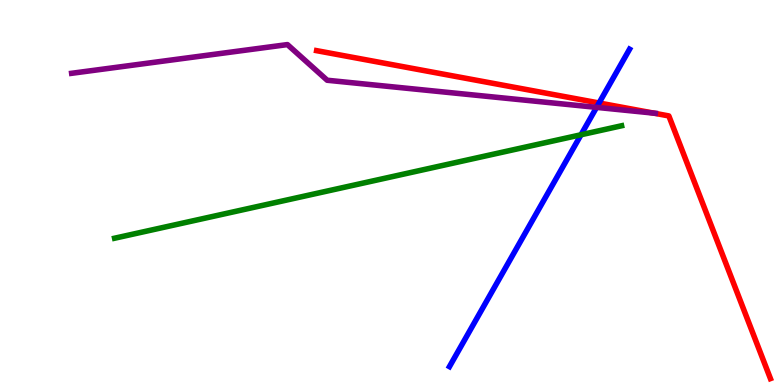[{'lines': ['blue', 'red'], 'intersections': [{'x': 7.73, 'y': 7.32}]}, {'lines': ['green', 'red'], 'intersections': []}, {'lines': ['purple', 'red'], 'intersections': [{'x': 8.44, 'y': 7.06}]}, {'lines': ['blue', 'green'], 'intersections': [{'x': 7.5, 'y': 6.5}]}, {'lines': ['blue', 'purple'], 'intersections': [{'x': 7.7, 'y': 7.21}]}, {'lines': ['green', 'purple'], 'intersections': []}]